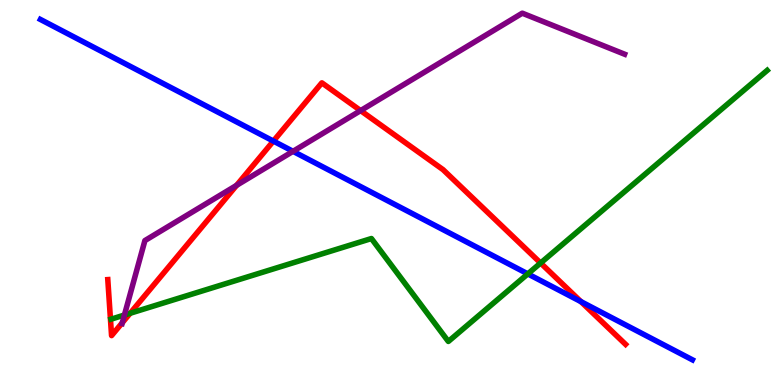[{'lines': ['blue', 'red'], 'intersections': [{'x': 3.53, 'y': 6.34}, {'x': 7.5, 'y': 2.17}]}, {'lines': ['green', 'red'], 'intersections': [{'x': 1.68, 'y': 1.86}, {'x': 6.98, 'y': 3.17}]}, {'lines': ['purple', 'red'], 'intersections': [{'x': 1.58, 'y': 1.62}, {'x': 3.05, 'y': 5.19}, {'x': 4.65, 'y': 7.13}]}, {'lines': ['blue', 'green'], 'intersections': [{'x': 6.81, 'y': 2.89}]}, {'lines': ['blue', 'purple'], 'intersections': [{'x': 3.78, 'y': 6.07}]}, {'lines': ['green', 'purple'], 'intersections': [{'x': 1.61, 'y': 1.82}]}]